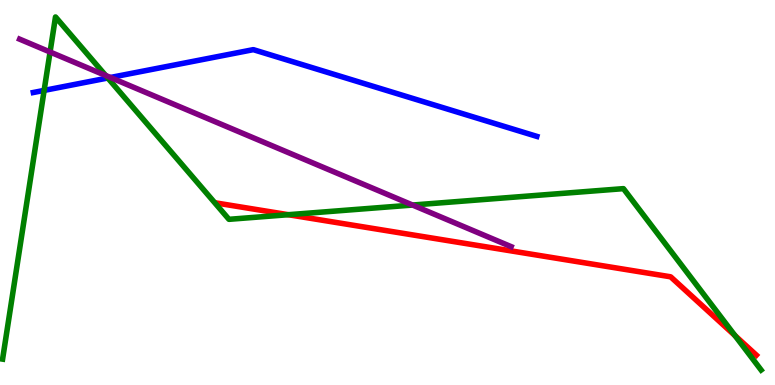[{'lines': ['blue', 'red'], 'intersections': []}, {'lines': ['green', 'red'], 'intersections': [{'x': 3.72, 'y': 4.42}, {'x': 9.48, 'y': 1.28}]}, {'lines': ['purple', 'red'], 'intersections': []}, {'lines': ['blue', 'green'], 'intersections': [{'x': 0.569, 'y': 7.65}, {'x': 1.39, 'y': 7.97}]}, {'lines': ['blue', 'purple'], 'intersections': [{'x': 1.42, 'y': 7.99}]}, {'lines': ['green', 'purple'], 'intersections': [{'x': 0.646, 'y': 8.65}, {'x': 1.36, 'y': 8.04}, {'x': 5.32, 'y': 4.67}]}]